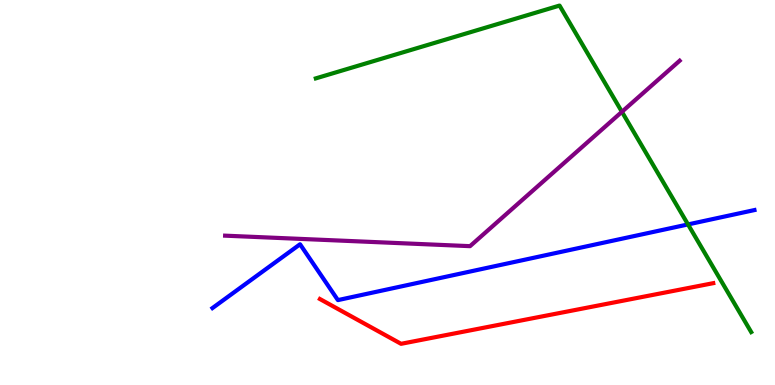[{'lines': ['blue', 'red'], 'intersections': []}, {'lines': ['green', 'red'], 'intersections': []}, {'lines': ['purple', 'red'], 'intersections': []}, {'lines': ['blue', 'green'], 'intersections': [{'x': 8.88, 'y': 4.17}]}, {'lines': ['blue', 'purple'], 'intersections': []}, {'lines': ['green', 'purple'], 'intersections': [{'x': 8.02, 'y': 7.1}]}]